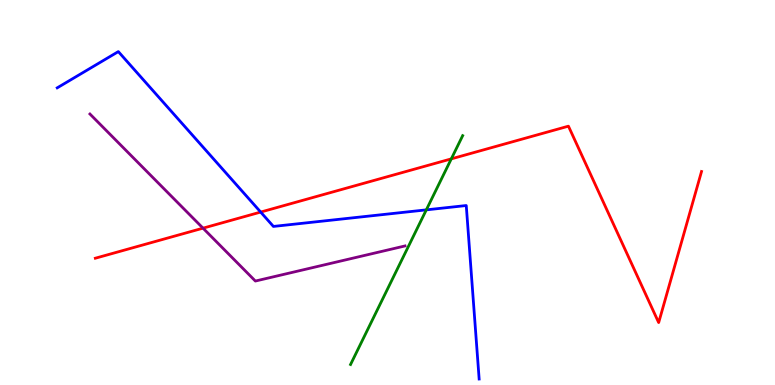[{'lines': ['blue', 'red'], 'intersections': [{'x': 3.36, 'y': 4.49}]}, {'lines': ['green', 'red'], 'intersections': [{'x': 5.82, 'y': 5.87}]}, {'lines': ['purple', 'red'], 'intersections': [{'x': 2.62, 'y': 4.07}]}, {'lines': ['blue', 'green'], 'intersections': [{'x': 5.5, 'y': 4.55}]}, {'lines': ['blue', 'purple'], 'intersections': []}, {'lines': ['green', 'purple'], 'intersections': []}]